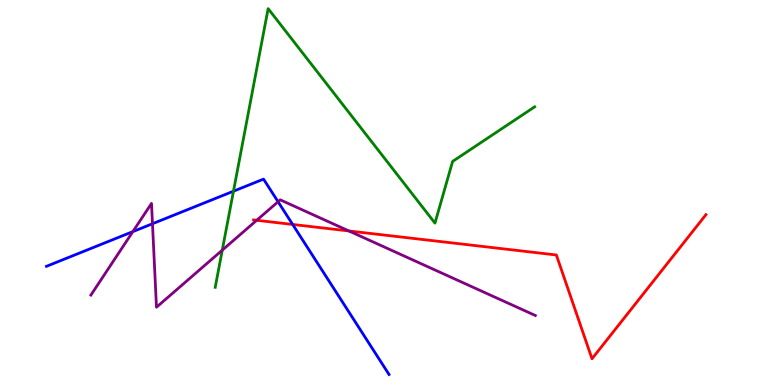[{'lines': ['blue', 'red'], 'intersections': [{'x': 3.78, 'y': 4.17}]}, {'lines': ['green', 'red'], 'intersections': []}, {'lines': ['purple', 'red'], 'intersections': [{'x': 3.31, 'y': 4.28}, {'x': 4.5, 'y': 4.0}]}, {'lines': ['blue', 'green'], 'intersections': [{'x': 3.01, 'y': 5.03}]}, {'lines': ['blue', 'purple'], 'intersections': [{'x': 1.71, 'y': 3.98}, {'x': 1.97, 'y': 4.19}, {'x': 3.59, 'y': 4.76}]}, {'lines': ['green', 'purple'], 'intersections': [{'x': 2.87, 'y': 3.5}]}]